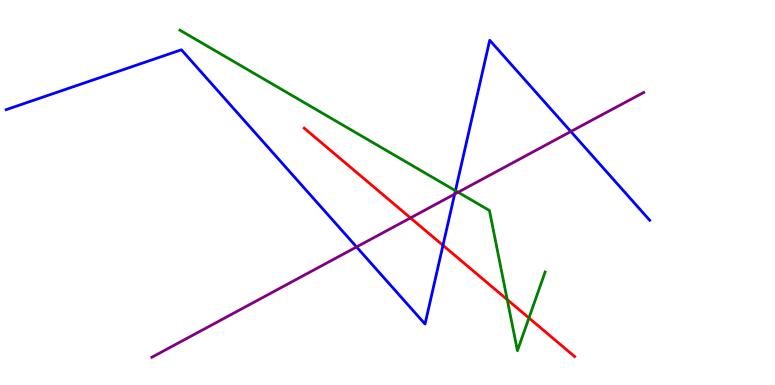[{'lines': ['blue', 'red'], 'intersections': [{'x': 5.72, 'y': 3.63}]}, {'lines': ['green', 'red'], 'intersections': [{'x': 6.54, 'y': 2.22}, {'x': 6.83, 'y': 1.74}]}, {'lines': ['purple', 'red'], 'intersections': [{'x': 5.3, 'y': 4.34}]}, {'lines': ['blue', 'green'], 'intersections': [{'x': 5.88, 'y': 5.05}]}, {'lines': ['blue', 'purple'], 'intersections': [{'x': 4.6, 'y': 3.59}, {'x': 5.87, 'y': 4.96}, {'x': 7.37, 'y': 6.58}]}, {'lines': ['green', 'purple'], 'intersections': [{'x': 5.91, 'y': 5.01}]}]